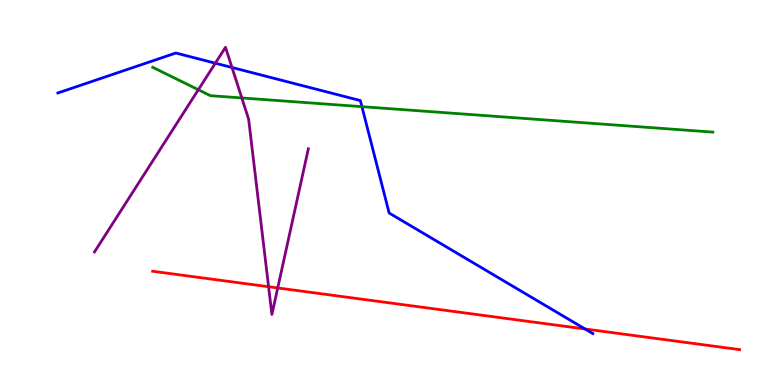[{'lines': ['blue', 'red'], 'intersections': [{'x': 7.55, 'y': 1.45}]}, {'lines': ['green', 'red'], 'intersections': []}, {'lines': ['purple', 'red'], 'intersections': [{'x': 3.47, 'y': 2.55}, {'x': 3.58, 'y': 2.52}]}, {'lines': ['blue', 'green'], 'intersections': [{'x': 4.67, 'y': 7.23}]}, {'lines': ['blue', 'purple'], 'intersections': [{'x': 2.78, 'y': 8.36}, {'x': 2.99, 'y': 8.25}]}, {'lines': ['green', 'purple'], 'intersections': [{'x': 2.56, 'y': 7.67}, {'x': 3.12, 'y': 7.46}]}]